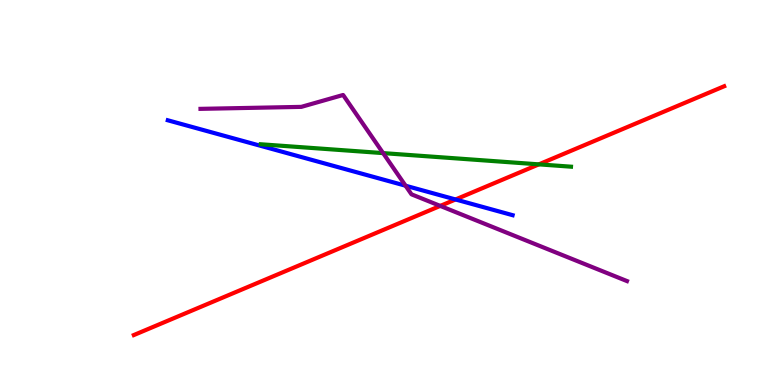[{'lines': ['blue', 'red'], 'intersections': [{'x': 5.88, 'y': 4.82}]}, {'lines': ['green', 'red'], 'intersections': [{'x': 6.95, 'y': 5.73}]}, {'lines': ['purple', 'red'], 'intersections': [{'x': 5.68, 'y': 4.65}]}, {'lines': ['blue', 'green'], 'intersections': []}, {'lines': ['blue', 'purple'], 'intersections': [{'x': 5.23, 'y': 5.18}]}, {'lines': ['green', 'purple'], 'intersections': [{'x': 4.94, 'y': 6.02}]}]